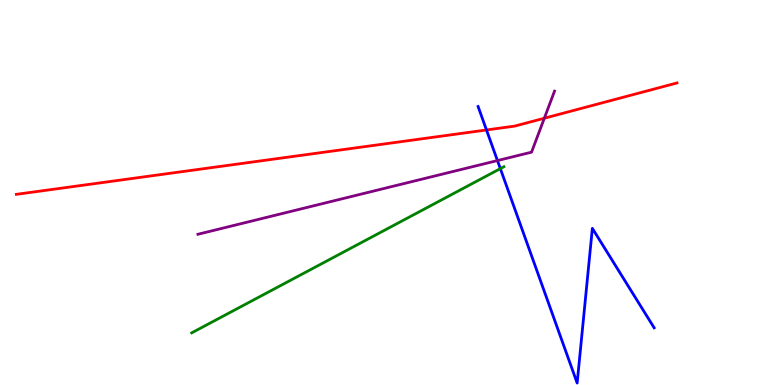[{'lines': ['blue', 'red'], 'intersections': [{'x': 6.28, 'y': 6.62}]}, {'lines': ['green', 'red'], 'intersections': []}, {'lines': ['purple', 'red'], 'intersections': [{'x': 7.02, 'y': 6.93}]}, {'lines': ['blue', 'green'], 'intersections': [{'x': 6.46, 'y': 5.62}]}, {'lines': ['blue', 'purple'], 'intersections': [{'x': 6.42, 'y': 5.83}]}, {'lines': ['green', 'purple'], 'intersections': []}]